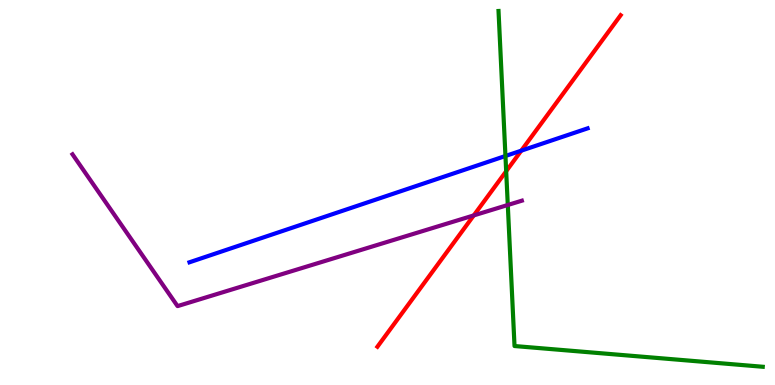[{'lines': ['blue', 'red'], 'intersections': [{'x': 6.73, 'y': 6.09}]}, {'lines': ['green', 'red'], 'intersections': [{'x': 6.53, 'y': 5.55}]}, {'lines': ['purple', 'red'], 'intersections': [{'x': 6.11, 'y': 4.4}]}, {'lines': ['blue', 'green'], 'intersections': [{'x': 6.52, 'y': 5.95}]}, {'lines': ['blue', 'purple'], 'intersections': []}, {'lines': ['green', 'purple'], 'intersections': [{'x': 6.55, 'y': 4.68}]}]